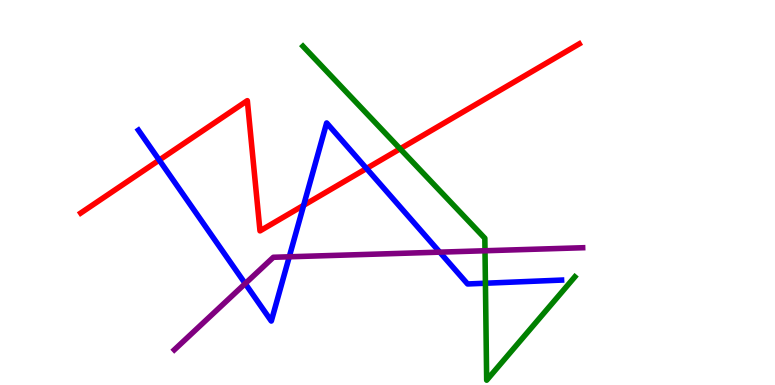[{'lines': ['blue', 'red'], 'intersections': [{'x': 2.05, 'y': 5.84}, {'x': 3.92, 'y': 4.67}, {'x': 4.73, 'y': 5.62}]}, {'lines': ['green', 'red'], 'intersections': [{'x': 5.16, 'y': 6.14}]}, {'lines': ['purple', 'red'], 'intersections': []}, {'lines': ['blue', 'green'], 'intersections': [{'x': 6.26, 'y': 2.64}]}, {'lines': ['blue', 'purple'], 'intersections': [{'x': 3.16, 'y': 2.63}, {'x': 3.73, 'y': 3.33}, {'x': 5.67, 'y': 3.45}]}, {'lines': ['green', 'purple'], 'intersections': [{'x': 6.26, 'y': 3.49}]}]